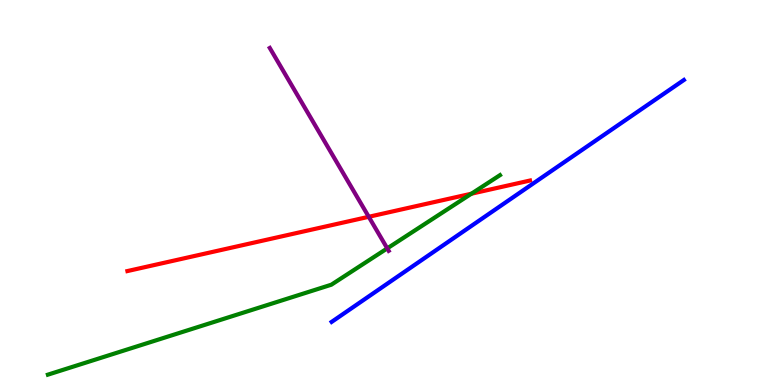[{'lines': ['blue', 'red'], 'intersections': []}, {'lines': ['green', 'red'], 'intersections': [{'x': 6.08, 'y': 4.97}]}, {'lines': ['purple', 'red'], 'intersections': [{'x': 4.76, 'y': 4.37}]}, {'lines': ['blue', 'green'], 'intersections': []}, {'lines': ['blue', 'purple'], 'intersections': []}, {'lines': ['green', 'purple'], 'intersections': [{'x': 5.0, 'y': 3.55}]}]